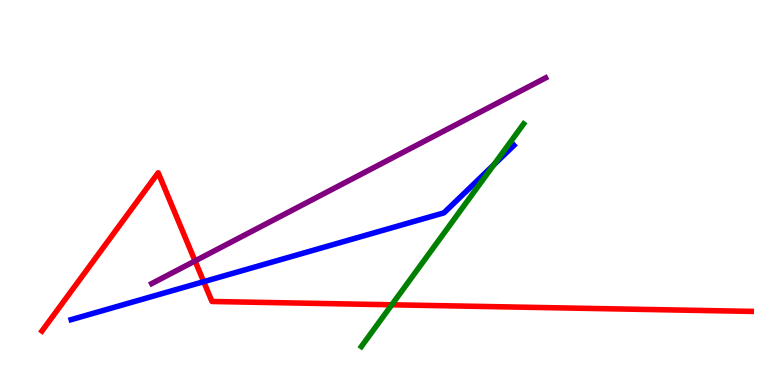[{'lines': ['blue', 'red'], 'intersections': [{'x': 2.63, 'y': 2.68}]}, {'lines': ['green', 'red'], 'intersections': [{'x': 5.06, 'y': 2.08}]}, {'lines': ['purple', 'red'], 'intersections': [{'x': 2.52, 'y': 3.22}]}, {'lines': ['blue', 'green'], 'intersections': [{'x': 6.37, 'y': 5.72}]}, {'lines': ['blue', 'purple'], 'intersections': []}, {'lines': ['green', 'purple'], 'intersections': []}]